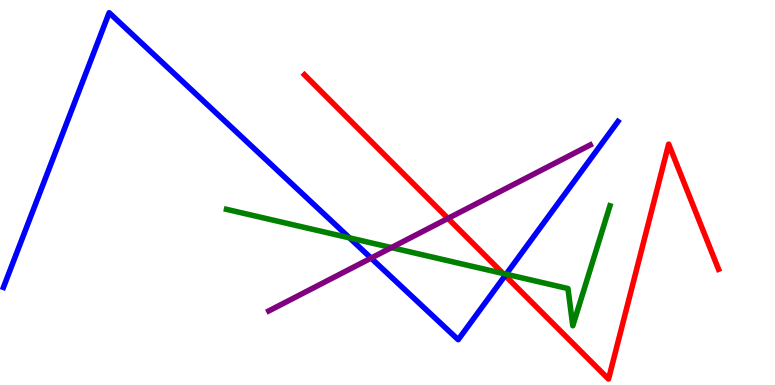[{'lines': ['blue', 'red'], 'intersections': [{'x': 6.52, 'y': 2.84}]}, {'lines': ['green', 'red'], 'intersections': [{'x': 6.49, 'y': 2.9}]}, {'lines': ['purple', 'red'], 'intersections': [{'x': 5.78, 'y': 4.33}]}, {'lines': ['blue', 'green'], 'intersections': [{'x': 4.51, 'y': 3.82}, {'x': 6.53, 'y': 2.88}]}, {'lines': ['blue', 'purple'], 'intersections': [{'x': 4.79, 'y': 3.3}]}, {'lines': ['green', 'purple'], 'intersections': [{'x': 5.05, 'y': 3.57}]}]